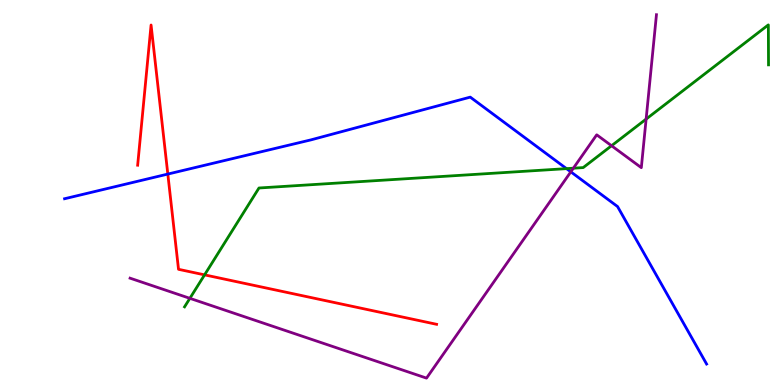[{'lines': ['blue', 'red'], 'intersections': [{'x': 2.17, 'y': 5.48}]}, {'lines': ['green', 'red'], 'intersections': [{'x': 2.64, 'y': 2.86}]}, {'lines': ['purple', 'red'], 'intersections': []}, {'lines': ['blue', 'green'], 'intersections': [{'x': 7.31, 'y': 5.62}]}, {'lines': ['blue', 'purple'], 'intersections': [{'x': 7.37, 'y': 5.54}]}, {'lines': ['green', 'purple'], 'intersections': [{'x': 2.45, 'y': 2.25}, {'x': 7.4, 'y': 5.63}, {'x': 7.89, 'y': 6.21}, {'x': 8.34, 'y': 6.91}]}]